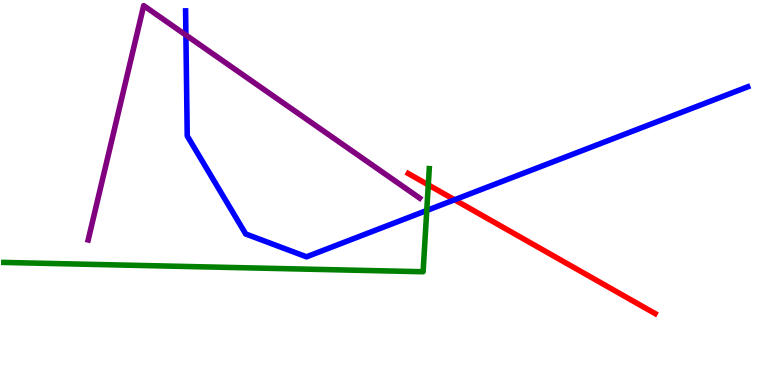[{'lines': ['blue', 'red'], 'intersections': [{'x': 5.87, 'y': 4.81}]}, {'lines': ['green', 'red'], 'intersections': [{'x': 5.53, 'y': 5.2}]}, {'lines': ['purple', 'red'], 'intersections': []}, {'lines': ['blue', 'green'], 'intersections': [{'x': 5.51, 'y': 4.53}]}, {'lines': ['blue', 'purple'], 'intersections': [{'x': 2.4, 'y': 9.09}]}, {'lines': ['green', 'purple'], 'intersections': []}]